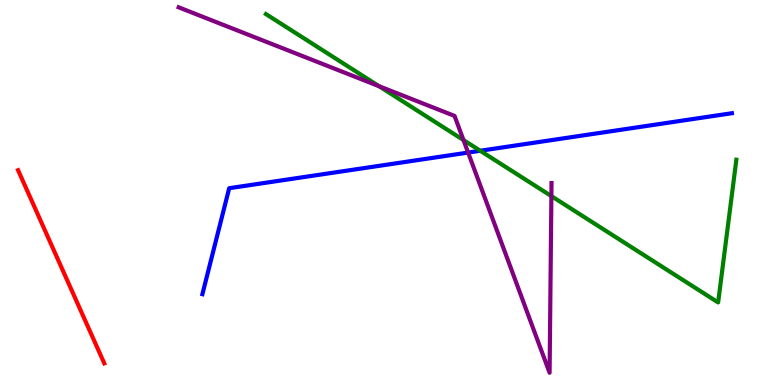[{'lines': ['blue', 'red'], 'intersections': []}, {'lines': ['green', 'red'], 'intersections': []}, {'lines': ['purple', 'red'], 'intersections': []}, {'lines': ['blue', 'green'], 'intersections': [{'x': 6.2, 'y': 6.08}]}, {'lines': ['blue', 'purple'], 'intersections': [{'x': 6.04, 'y': 6.04}]}, {'lines': ['green', 'purple'], 'intersections': [{'x': 4.89, 'y': 7.76}, {'x': 5.98, 'y': 6.36}, {'x': 7.11, 'y': 4.91}]}]